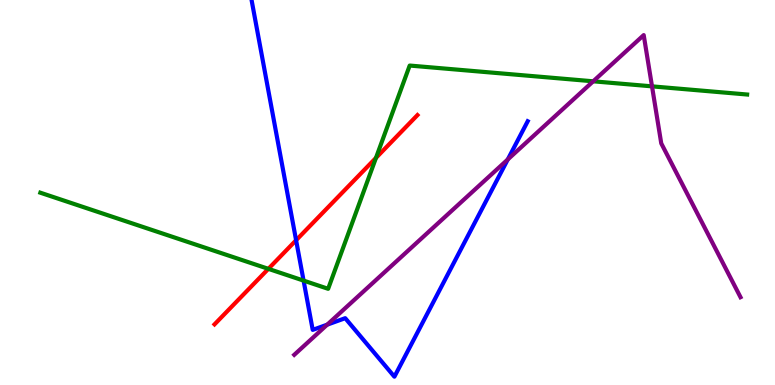[{'lines': ['blue', 'red'], 'intersections': [{'x': 3.82, 'y': 3.76}]}, {'lines': ['green', 'red'], 'intersections': [{'x': 3.46, 'y': 3.02}, {'x': 4.85, 'y': 5.9}]}, {'lines': ['purple', 'red'], 'intersections': []}, {'lines': ['blue', 'green'], 'intersections': [{'x': 3.92, 'y': 2.71}]}, {'lines': ['blue', 'purple'], 'intersections': [{'x': 4.22, 'y': 1.57}, {'x': 6.55, 'y': 5.86}]}, {'lines': ['green', 'purple'], 'intersections': [{'x': 7.65, 'y': 7.89}, {'x': 8.41, 'y': 7.76}]}]